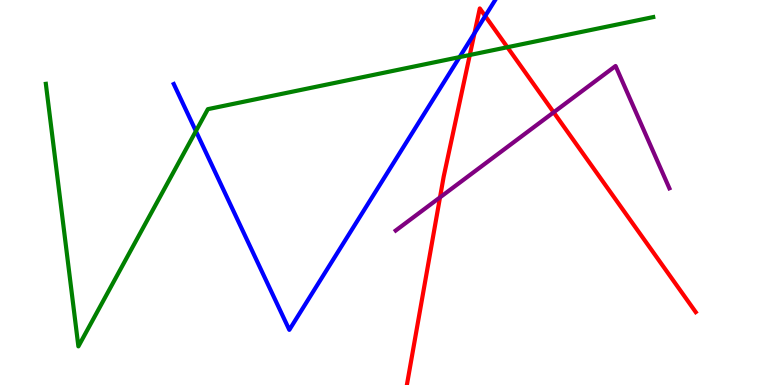[{'lines': ['blue', 'red'], 'intersections': [{'x': 6.12, 'y': 9.14}, {'x': 6.26, 'y': 9.58}]}, {'lines': ['green', 'red'], 'intersections': [{'x': 6.06, 'y': 8.57}, {'x': 6.55, 'y': 8.77}]}, {'lines': ['purple', 'red'], 'intersections': [{'x': 5.68, 'y': 4.87}, {'x': 7.14, 'y': 7.08}]}, {'lines': ['blue', 'green'], 'intersections': [{'x': 2.53, 'y': 6.59}, {'x': 5.93, 'y': 8.52}]}, {'lines': ['blue', 'purple'], 'intersections': []}, {'lines': ['green', 'purple'], 'intersections': []}]